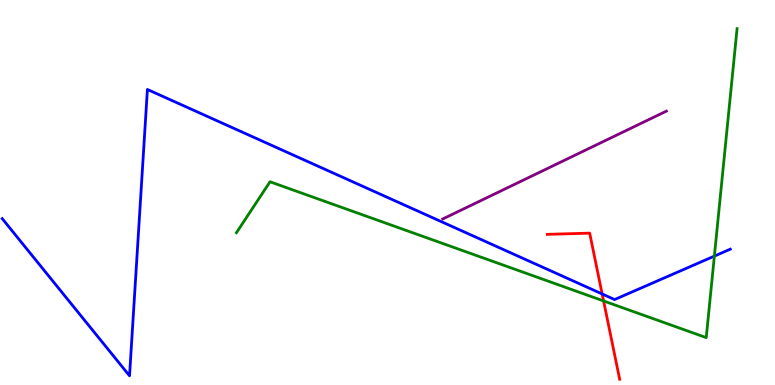[{'lines': ['blue', 'red'], 'intersections': [{'x': 7.77, 'y': 2.36}]}, {'lines': ['green', 'red'], 'intersections': [{'x': 7.79, 'y': 2.18}]}, {'lines': ['purple', 'red'], 'intersections': []}, {'lines': ['blue', 'green'], 'intersections': [{'x': 9.22, 'y': 3.35}]}, {'lines': ['blue', 'purple'], 'intersections': []}, {'lines': ['green', 'purple'], 'intersections': []}]